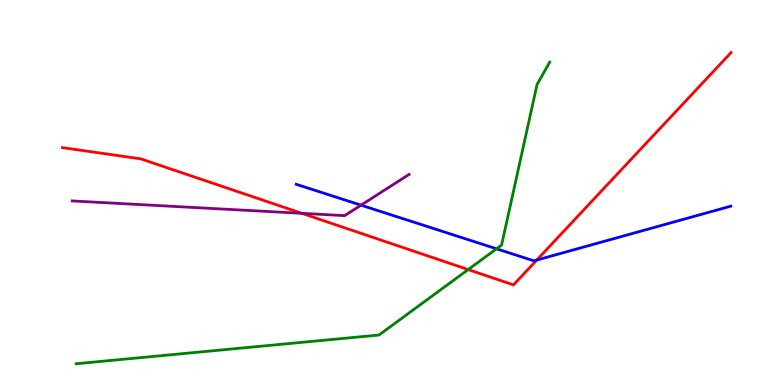[{'lines': ['blue', 'red'], 'intersections': [{'x': 6.93, 'y': 3.25}]}, {'lines': ['green', 'red'], 'intersections': [{'x': 6.04, 'y': 3.0}]}, {'lines': ['purple', 'red'], 'intersections': [{'x': 3.89, 'y': 4.46}]}, {'lines': ['blue', 'green'], 'intersections': [{'x': 6.41, 'y': 3.54}]}, {'lines': ['blue', 'purple'], 'intersections': [{'x': 4.66, 'y': 4.67}]}, {'lines': ['green', 'purple'], 'intersections': []}]